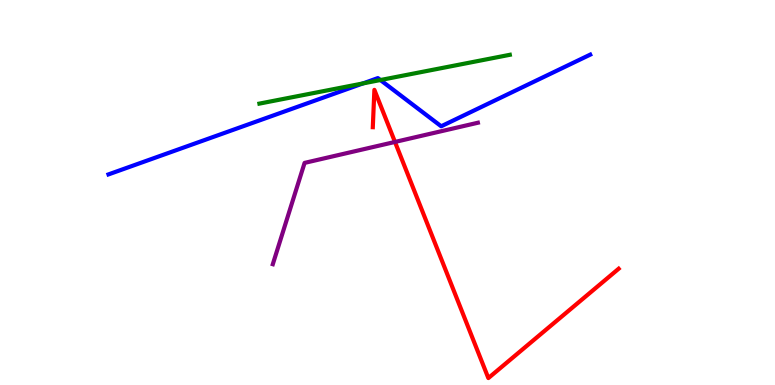[{'lines': ['blue', 'red'], 'intersections': []}, {'lines': ['green', 'red'], 'intersections': []}, {'lines': ['purple', 'red'], 'intersections': [{'x': 5.1, 'y': 6.31}]}, {'lines': ['blue', 'green'], 'intersections': [{'x': 4.68, 'y': 7.83}, {'x': 4.91, 'y': 7.92}]}, {'lines': ['blue', 'purple'], 'intersections': []}, {'lines': ['green', 'purple'], 'intersections': []}]